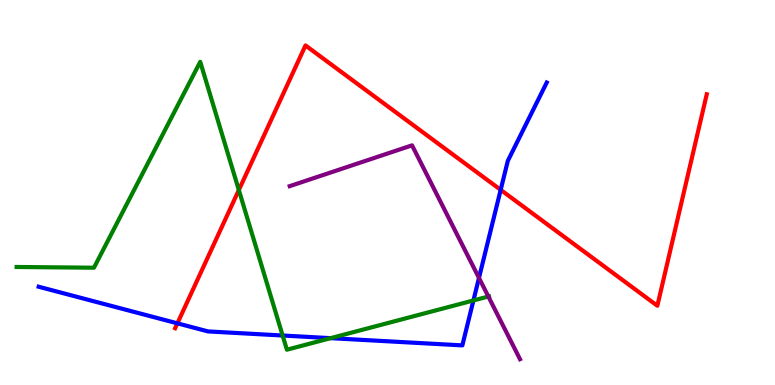[{'lines': ['blue', 'red'], 'intersections': [{'x': 2.29, 'y': 1.6}, {'x': 6.46, 'y': 5.07}]}, {'lines': ['green', 'red'], 'intersections': [{'x': 3.08, 'y': 5.06}]}, {'lines': ['purple', 'red'], 'intersections': []}, {'lines': ['blue', 'green'], 'intersections': [{'x': 3.65, 'y': 1.29}, {'x': 4.27, 'y': 1.22}, {'x': 6.11, 'y': 2.2}]}, {'lines': ['blue', 'purple'], 'intersections': [{'x': 6.18, 'y': 2.78}]}, {'lines': ['green', 'purple'], 'intersections': [{'x': 6.3, 'y': 2.3}]}]